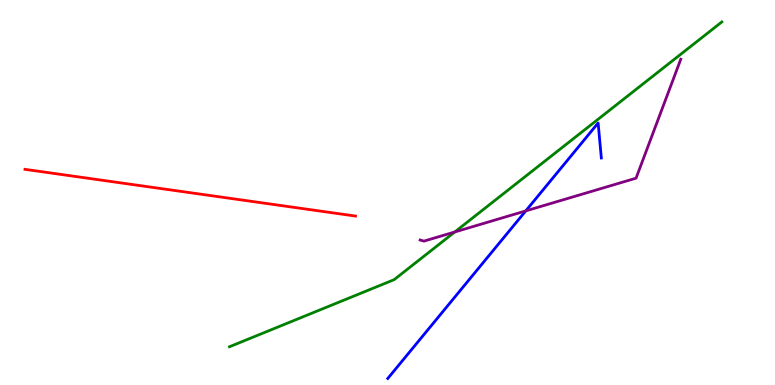[{'lines': ['blue', 'red'], 'intersections': []}, {'lines': ['green', 'red'], 'intersections': []}, {'lines': ['purple', 'red'], 'intersections': []}, {'lines': ['blue', 'green'], 'intersections': []}, {'lines': ['blue', 'purple'], 'intersections': [{'x': 6.78, 'y': 4.52}]}, {'lines': ['green', 'purple'], 'intersections': [{'x': 5.87, 'y': 3.97}]}]